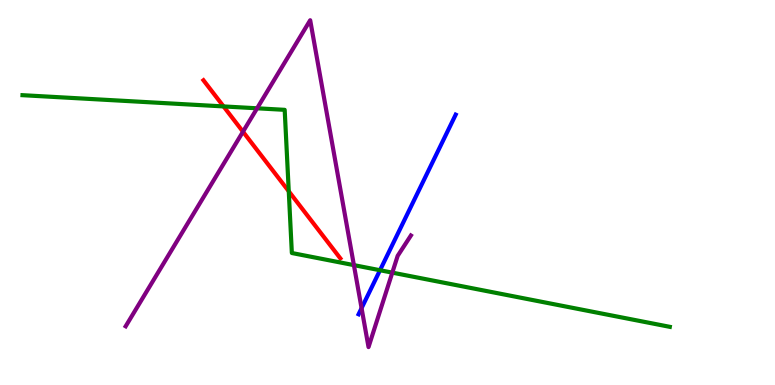[{'lines': ['blue', 'red'], 'intersections': []}, {'lines': ['green', 'red'], 'intersections': [{'x': 2.88, 'y': 7.24}, {'x': 3.73, 'y': 5.03}]}, {'lines': ['purple', 'red'], 'intersections': [{'x': 3.14, 'y': 6.58}]}, {'lines': ['blue', 'green'], 'intersections': [{'x': 4.9, 'y': 2.98}]}, {'lines': ['blue', 'purple'], 'intersections': [{'x': 4.67, 'y': 2.0}]}, {'lines': ['green', 'purple'], 'intersections': [{'x': 3.32, 'y': 7.19}, {'x': 4.57, 'y': 3.11}, {'x': 5.06, 'y': 2.92}]}]